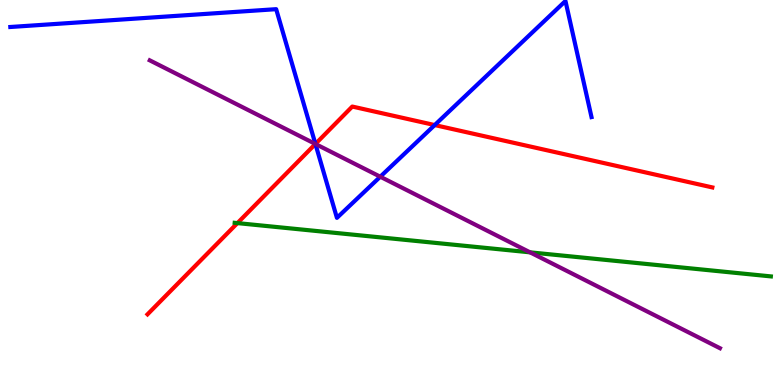[{'lines': ['blue', 'red'], 'intersections': [{'x': 4.07, 'y': 6.26}, {'x': 5.61, 'y': 6.75}]}, {'lines': ['green', 'red'], 'intersections': [{'x': 3.06, 'y': 4.21}]}, {'lines': ['purple', 'red'], 'intersections': [{'x': 4.07, 'y': 6.26}]}, {'lines': ['blue', 'green'], 'intersections': []}, {'lines': ['blue', 'purple'], 'intersections': [{'x': 4.07, 'y': 6.26}, {'x': 4.91, 'y': 5.41}]}, {'lines': ['green', 'purple'], 'intersections': [{'x': 6.84, 'y': 3.45}]}]